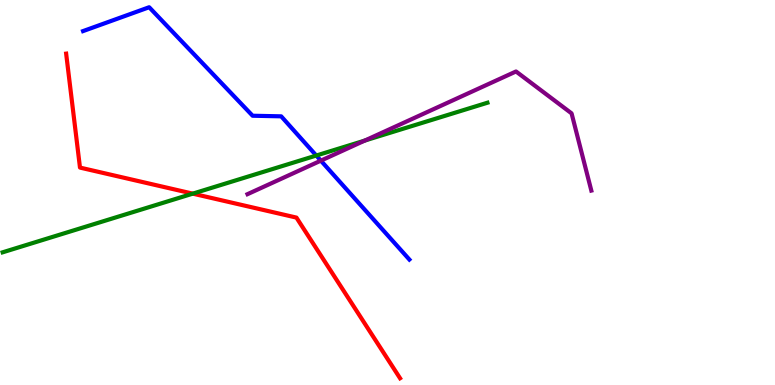[{'lines': ['blue', 'red'], 'intersections': []}, {'lines': ['green', 'red'], 'intersections': [{'x': 2.49, 'y': 4.97}]}, {'lines': ['purple', 'red'], 'intersections': []}, {'lines': ['blue', 'green'], 'intersections': [{'x': 4.08, 'y': 5.96}]}, {'lines': ['blue', 'purple'], 'intersections': [{'x': 4.14, 'y': 5.83}]}, {'lines': ['green', 'purple'], 'intersections': [{'x': 4.71, 'y': 6.35}]}]